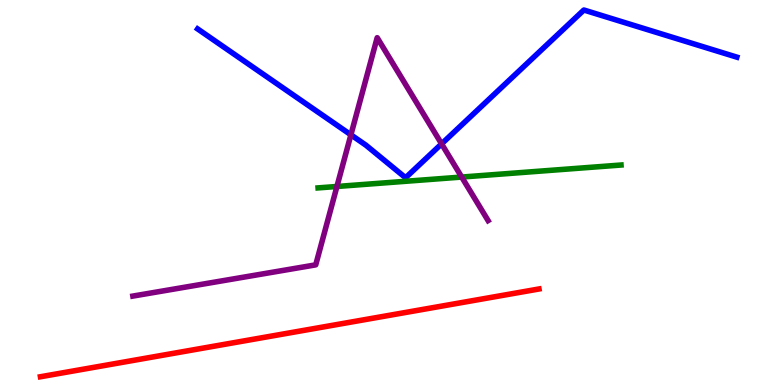[{'lines': ['blue', 'red'], 'intersections': []}, {'lines': ['green', 'red'], 'intersections': []}, {'lines': ['purple', 'red'], 'intersections': []}, {'lines': ['blue', 'green'], 'intersections': []}, {'lines': ['blue', 'purple'], 'intersections': [{'x': 4.53, 'y': 6.5}, {'x': 5.7, 'y': 6.26}]}, {'lines': ['green', 'purple'], 'intersections': [{'x': 4.35, 'y': 5.16}, {'x': 5.96, 'y': 5.4}]}]